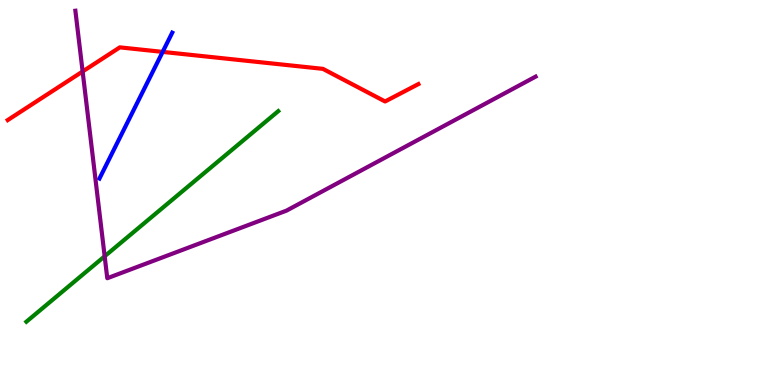[{'lines': ['blue', 'red'], 'intersections': [{'x': 2.1, 'y': 8.65}]}, {'lines': ['green', 'red'], 'intersections': []}, {'lines': ['purple', 'red'], 'intersections': [{'x': 1.07, 'y': 8.14}]}, {'lines': ['blue', 'green'], 'intersections': []}, {'lines': ['blue', 'purple'], 'intersections': []}, {'lines': ['green', 'purple'], 'intersections': [{'x': 1.35, 'y': 3.34}]}]